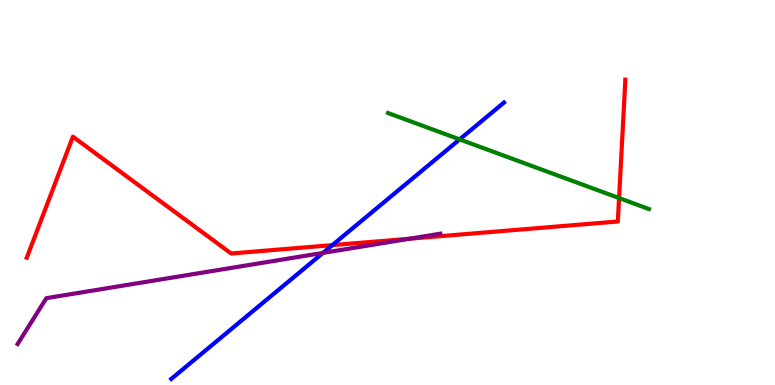[{'lines': ['blue', 'red'], 'intersections': [{'x': 4.29, 'y': 3.63}]}, {'lines': ['green', 'red'], 'intersections': [{'x': 7.99, 'y': 4.86}]}, {'lines': ['purple', 'red'], 'intersections': [{'x': 5.28, 'y': 3.8}]}, {'lines': ['blue', 'green'], 'intersections': [{'x': 5.93, 'y': 6.38}]}, {'lines': ['blue', 'purple'], 'intersections': [{'x': 4.17, 'y': 3.43}]}, {'lines': ['green', 'purple'], 'intersections': []}]